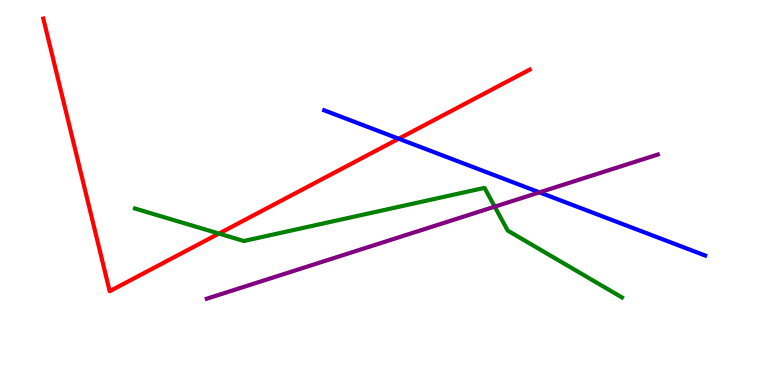[{'lines': ['blue', 'red'], 'intersections': [{'x': 5.15, 'y': 6.4}]}, {'lines': ['green', 'red'], 'intersections': [{'x': 2.83, 'y': 3.93}]}, {'lines': ['purple', 'red'], 'intersections': []}, {'lines': ['blue', 'green'], 'intersections': []}, {'lines': ['blue', 'purple'], 'intersections': [{'x': 6.96, 'y': 5.0}]}, {'lines': ['green', 'purple'], 'intersections': [{'x': 6.38, 'y': 4.63}]}]